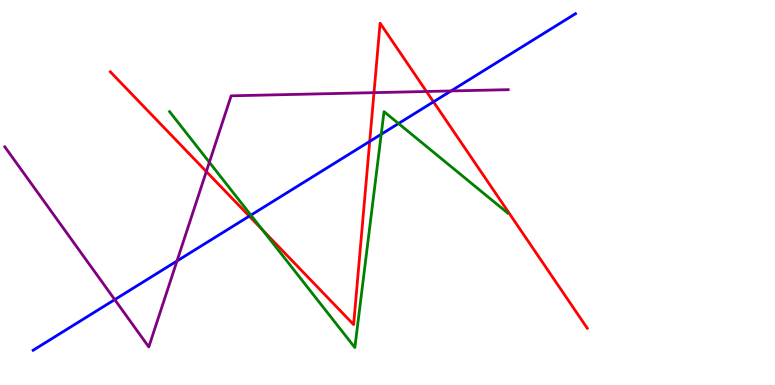[{'lines': ['blue', 'red'], 'intersections': [{'x': 3.22, 'y': 4.39}, {'x': 4.77, 'y': 6.33}, {'x': 5.59, 'y': 7.36}]}, {'lines': ['green', 'red'], 'intersections': [{'x': 3.39, 'y': 4.03}]}, {'lines': ['purple', 'red'], 'intersections': [{'x': 2.66, 'y': 5.54}, {'x': 4.83, 'y': 7.59}, {'x': 5.5, 'y': 7.62}]}, {'lines': ['blue', 'green'], 'intersections': [{'x': 3.24, 'y': 4.41}, {'x': 4.92, 'y': 6.51}, {'x': 5.14, 'y': 6.79}]}, {'lines': ['blue', 'purple'], 'intersections': [{'x': 1.48, 'y': 2.22}, {'x': 2.28, 'y': 3.22}, {'x': 5.82, 'y': 7.64}]}, {'lines': ['green', 'purple'], 'intersections': [{'x': 2.7, 'y': 5.78}]}]